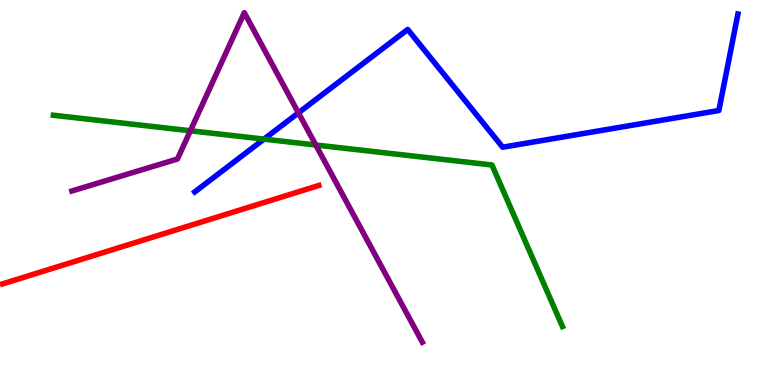[{'lines': ['blue', 'red'], 'intersections': []}, {'lines': ['green', 'red'], 'intersections': []}, {'lines': ['purple', 'red'], 'intersections': []}, {'lines': ['blue', 'green'], 'intersections': [{'x': 3.41, 'y': 6.39}]}, {'lines': ['blue', 'purple'], 'intersections': [{'x': 3.85, 'y': 7.07}]}, {'lines': ['green', 'purple'], 'intersections': [{'x': 2.46, 'y': 6.6}, {'x': 4.07, 'y': 6.23}]}]